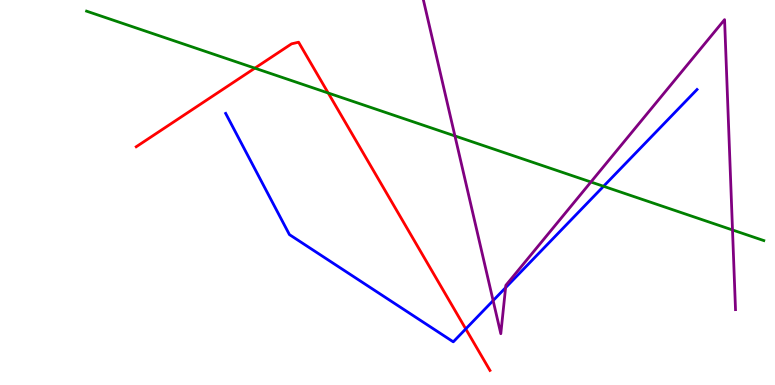[{'lines': ['blue', 'red'], 'intersections': [{'x': 6.01, 'y': 1.46}]}, {'lines': ['green', 'red'], 'intersections': [{'x': 3.29, 'y': 8.23}, {'x': 4.23, 'y': 7.58}]}, {'lines': ['purple', 'red'], 'intersections': []}, {'lines': ['blue', 'green'], 'intersections': [{'x': 7.79, 'y': 5.16}]}, {'lines': ['blue', 'purple'], 'intersections': [{'x': 6.36, 'y': 2.19}, {'x': 6.52, 'y': 2.53}]}, {'lines': ['green', 'purple'], 'intersections': [{'x': 5.87, 'y': 6.47}, {'x': 7.62, 'y': 5.27}, {'x': 9.45, 'y': 4.03}]}]